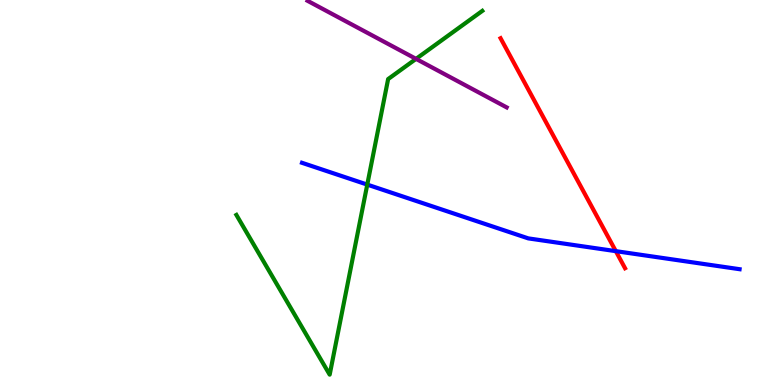[{'lines': ['blue', 'red'], 'intersections': [{'x': 7.95, 'y': 3.48}]}, {'lines': ['green', 'red'], 'intersections': []}, {'lines': ['purple', 'red'], 'intersections': []}, {'lines': ['blue', 'green'], 'intersections': [{'x': 4.74, 'y': 5.21}]}, {'lines': ['blue', 'purple'], 'intersections': []}, {'lines': ['green', 'purple'], 'intersections': [{'x': 5.37, 'y': 8.47}]}]